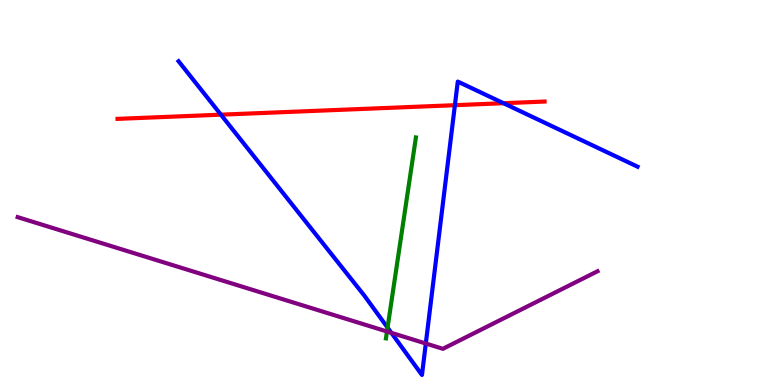[{'lines': ['blue', 'red'], 'intersections': [{'x': 2.85, 'y': 7.02}, {'x': 5.87, 'y': 7.27}, {'x': 6.5, 'y': 7.32}]}, {'lines': ['green', 'red'], 'intersections': []}, {'lines': ['purple', 'red'], 'intersections': []}, {'lines': ['blue', 'green'], 'intersections': [{'x': 5.0, 'y': 1.49}]}, {'lines': ['blue', 'purple'], 'intersections': [{'x': 5.05, 'y': 1.35}, {'x': 5.49, 'y': 1.08}]}, {'lines': ['green', 'purple'], 'intersections': [{'x': 4.99, 'y': 1.39}]}]